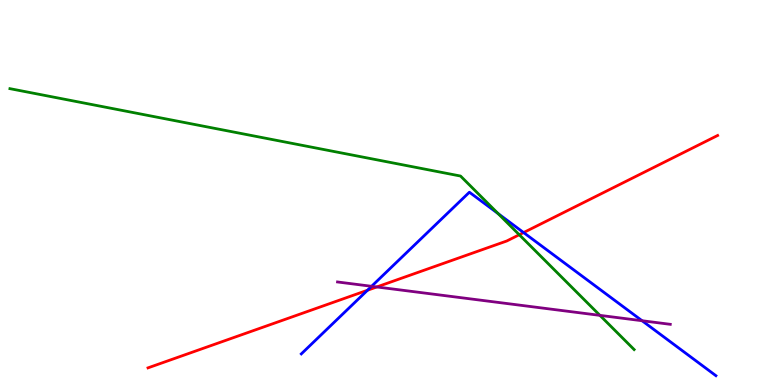[{'lines': ['blue', 'red'], 'intersections': [{'x': 4.74, 'y': 2.46}, {'x': 6.76, 'y': 3.96}]}, {'lines': ['green', 'red'], 'intersections': [{'x': 6.7, 'y': 3.9}]}, {'lines': ['purple', 'red'], 'intersections': [{'x': 4.86, 'y': 2.55}]}, {'lines': ['blue', 'green'], 'intersections': [{'x': 6.43, 'y': 4.45}]}, {'lines': ['blue', 'purple'], 'intersections': [{'x': 4.79, 'y': 2.56}, {'x': 8.28, 'y': 1.67}]}, {'lines': ['green', 'purple'], 'intersections': [{'x': 7.74, 'y': 1.81}]}]